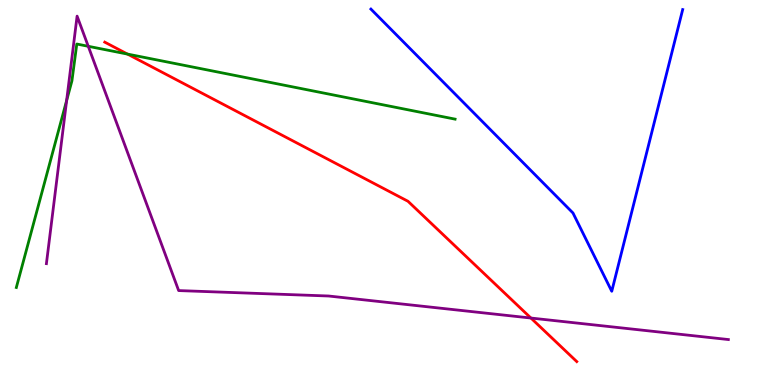[{'lines': ['blue', 'red'], 'intersections': []}, {'lines': ['green', 'red'], 'intersections': [{'x': 1.65, 'y': 8.6}]}, {'lines': ['purple', 'red'], 'intersections': [{'x': 6.85, 'y': 1.74}]}, {'lines': ['blue', 'green'], 'intersections': []}, {'lines': ['blue', 'purple'], 'intersections': []}, {'lines': ['green', 'purple'], 'intersections': [{'x': 0.86, 'y': 7.39}, {'x': 1.14, 'y': 8.8}]}]